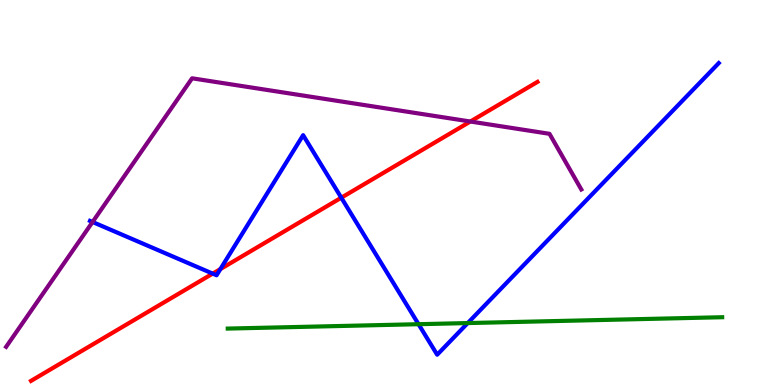[{'lines': ['blue', 'red'], 'intersections': [{'x': 2.74, 'y': 2.89}, {'x': 2.84, 'y': 3.01}, {'x': 4.4, 'y': 4.86}]}, {'lines': ['green', 'red'], 'intersections': []}, {'lines': ['purple', 'red'], 'intersections': [{'x': 6.07, 'y': 6.84}]}, {'lines': ['blue', 'green'], 'intersections': [{'x': 5.4, 'y': 1.58}, {'x': 6.04, 'y': 1.61}]}, {'lines': ['blue', 'purple'], 'intersections': [{'x': 1.19, 'y': 4.23}]}, {'lines': ['green', 'purple'], 'intersections': []}]